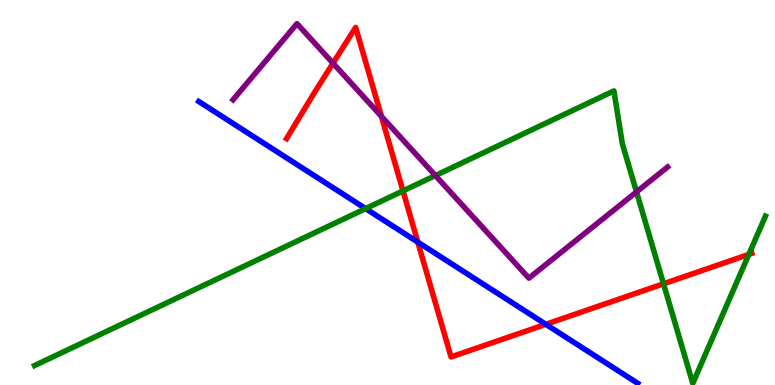[{'lines': ['blue', 'red'], 'intersections': [{'x': 5.39, 'y': 3.71}, {'x': 7.04, 'y': 1.58}]}, {'lines': ['green', 'red'], 'intersections': [{'x': 5.2, 'y': 5.04}, {'x': 8.56, 'y': 2.63}, {'x': 9.66, 'y': 3.39}]}, {'lines': ['purple', 'red'], 'intersections': [{'x': 4.3, 'y': 8.36}, {'x': 4.92, 'y': 6.98}]}, {'lines': ['blue', 'green'], 'intersections': [{'x': 4.72, 'y': 4.58}]}, {'lines': ['blue', 'purple'], 'intersections': []}, {'lines': ['green', 'purple'], 'intersections': [{'x': 5.62, 'y': 5.44}, {'x': 8.21, 'y': 5.01}]}]